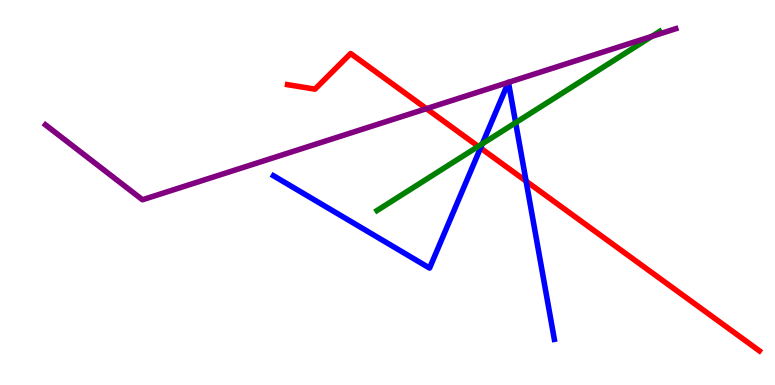[{'lines': ['blue', 'red'], 'intersections': [{'x': 6.2, 'y': 6.16}, {'x': 6.79, 'y': 5.3}]}, {'lines': ['green', 'red'], 'intersections': [{'x': 6.17, 'y': 6.2}]}, {'lines': ['purple', 'red'], 'intersections': [{'x': 5.5, 'y': 7.18}]}, {'lines': ['blue', 'green'], 'intersections': [{'x': 6.22, 'y': 6.26}, {'x': 6.65, 'y': 6.81}]}, {'lines': ['blue', 'purple'], 'intersections': [{'x': 6.56, 'y': 7.86}, {'x': 6.56, 'y': 7.86}]}, {'lines': ['green', 'purple'], 'intersections': [{'x': 8.41, 'y': 9.05}]}]